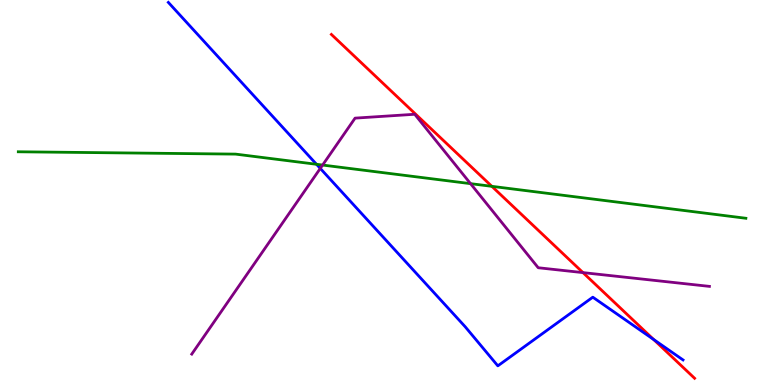[{'lines': ['blue', 'red'], 'intersections': [{'x': 8.43, 'y': 1.18}]}, {'lines': ['green', 'red'], 'intersections': [{'x': 6.35, 'y': 5.16}]}, {'lines': ['purple', 'red'], 'intersections': [{'x': 7.52, 'y': 2.92}]}, {'lines': ['blue', 'green'], 'intersections': [{'x': 4.08, 'y': 5.73}]}, {'lines': ['blue', 'purple'], 'intersections': [{'x': 4.13, 'y': 5.63}]}, {'lines': ['green', 'purple'], 'intersections': [{'x': 4.16, 'y': 5.71}, {'x': 6.07, 'y': 5.23}]}]